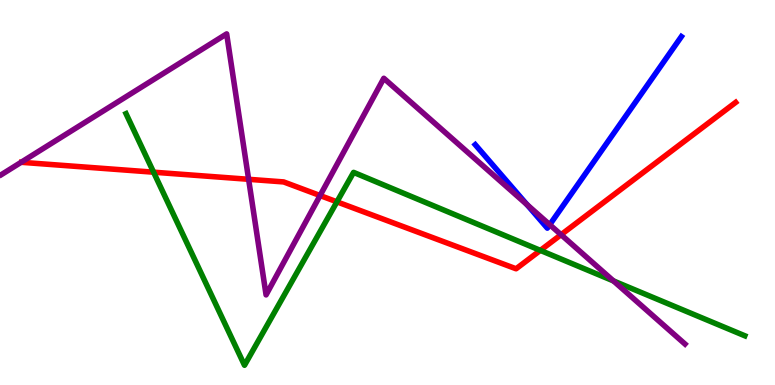[{'lines': ['blue', 'red'], 'intersections': []}, {'lines': ['green', 'red'], 'intersections': [{'x': 1.98, 'y': 5.53}, {'x': 4.35, 'y': 4.76}, {'x': 6.97, 'y': 3.5}]}, {'lines': ['purple', 'red'], 'intersections': [{'x': 3.21, 'y': 5.34}, {'x': 4.13, 'y': 4.92}, {'x': 7.24, 'y': 3.9}]}, {'lines': ['blue', 'green'], 'intersections': []}, {'lines': ['blue', 'purple'], 'intersections': [{'x': 6.8, 'y': 4.68}, {'x': 7.09, 'y': 4.16}]}, {'lines': ['green', 'purple'], 'intersections': [{'x': 7.92, 'y': 2.7}]}]